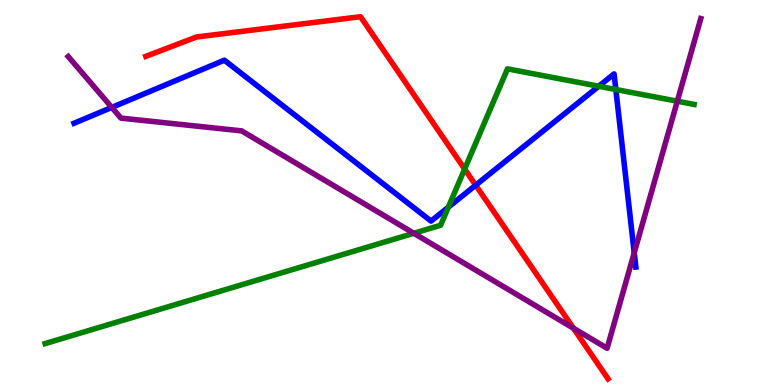[{'lines': ['blue', 'red'], 'intersections': [{'x': 6.14, 'y': 5.19}]}, {'lines': ['green', 'red'], 'intersections': [{'x': 6.0, 'y': 5.61}]}, {'lines': ['purple', 'red'], 'intersections': [{'x': 7.4, 'y': 1.47}]}, {'lines': ['blue', 'green'], 'intersections': [{'x': 5.78, 'y': 4.62}, {'x': 7.73, 'y': 7.76}, {'x': 7.95, 'y': 7.68}]}, {'lines': ['blue', 'purple'], 'intersections': [{'x': 1.44, 'y': 7.21}, {'x': 8.18, 'y': 3.43}]}, {'lines': ['green', 'purple'], 'intersections': [{'x': 5.34, 'y': 3.94}, {'x': 8.74, 'y': 7.37}]}]